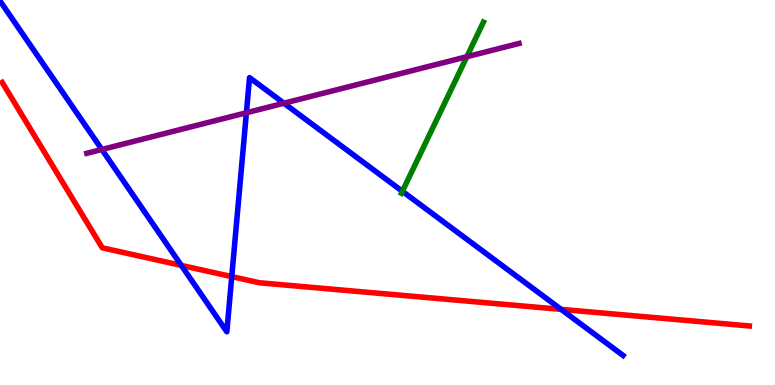[{'lines': ['blue', 'red'], 'intersections': [{'x': 2.34, 'y': 3.11}, {'x': 2.99, 'y': 2.82}, {'x': 7.24, 'y': 1.96}]}, {'lines': ['green', 'red'], 'intersections': []}, {'lines': ['purple', 'red'], 'intersections': []}, {'lines': ['blue', 'green'], 'intersections': [{'x': 5.19, 'y': 5.03}]}, {'lines': ['blue', 'purple'], 'intersections': [{'x': 1.31, 'y': 6.12}, {'x': 3.18, 'y': 7.07}, {'x': 3.66, 'y': 7.32}]}, {'lines': ['green', 'purple'], 'intersections': [{'x': 6.02, 'y': 8.53}]}]